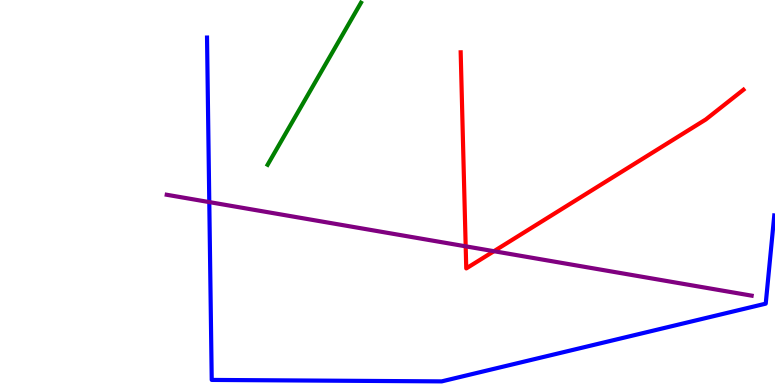[{'lines': ['blue', 'red'], 'intersections': []}, {'lines': ['green', 'red'], 'intersections': []}, {'lines': ['purple', 'red'], 'intersections': [{'x': 6.01, 'y': 3.6}, {'x': 6.37, 'y': 3.48}]}, {'lines': ['blue', 'green'], 'intersections': []}, {'lines': ['blue', 'purple'], 'intersections': [{'x': 2.7, 'y': 4.75}]}, {'lines': ['green', 'purple'], 'intersections': []}]